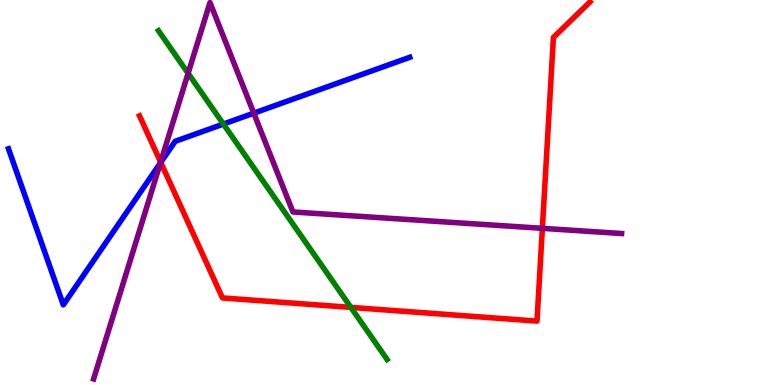[{'lines': ['blue', 'red'], 'intersections': [{'x': 2.07, 'y': 5.78}]}, {'lines': ['green', 'red'], 'intersections': [{'x': 4.53, 'y': 2.02}]}, {'lines': ['purple', 'red'], 'intersections': [{'x': 2.07, 'y': 5.79}, {'x': 7.0, 'y': 4.07}]}, {'lines': ['blue', 'green'], 'intersections': [{'x': 2.88, 'y': 6.78}]}, {'lines': ['blue', 'purple'], 'intersections': [{'x': 2.07, 'y': 5.77}, {'x': 3.27, 'y': 7.06}]}, {'lines': ['green', 'purple'], 'intersections': [{'x': 2.43, 'y': 8.1}]}]